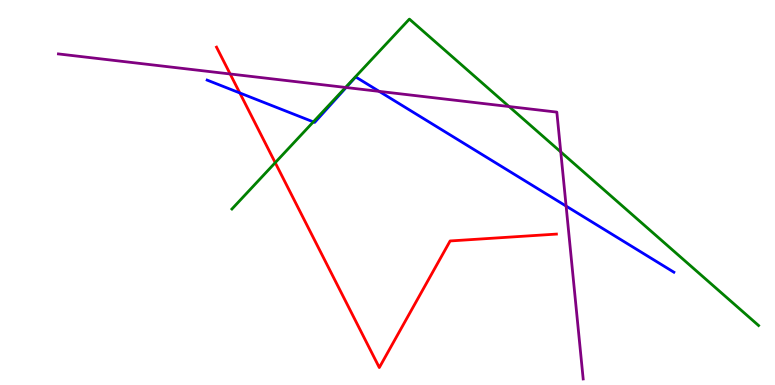[{'lines': ['blue', 'red'], 'intersections': [{'x': 3.09, 'y': 7.59}]}, {'lines': ['green', 'red'], 'intersections': [{'x': 3.55, 'y': 5.77}]}, {'lines': ['purple', 'red'], 'intersections': [{'x': 2.97, 'y': 8.08}]}, {'lines': ['blue', 'green'], 'intersections': [{'x': 4.04, 'y': 6.83}]}, {'lines': ['blue', 'purple'], 'intersections': [{'x': 4.47, 'y': 7.73}, {'x': 4.89, 'y': 7.63}, {'x': 7.3, 'y': 4.65}]}, {'lines': ['green', 'purple'], 'intersections': [{'x': 4.46, 'y': 7.73}, {'x': 6.57, 'y': 7.23}, {'x': 7.24, 'y': 6.05}]}]